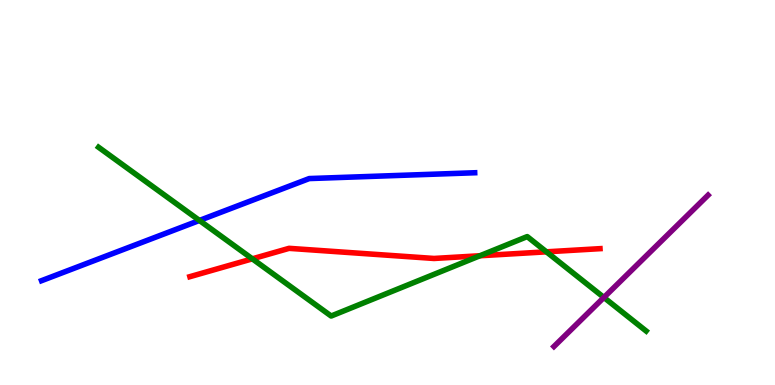[{'lines': ['blue', 'red'], 'intersections': []}, {'lines': ['green', 'red'], 'intersections': [{'x': 3.26, 'y': 3.28}, {'x': 6.19, 'y': 3.36}, {'x': 7.05, 'y': 3.46}]}, {'lines': ['purple', 'red'], 'intersections': []}, {'lines': ['blue', 'green'], 'intersections': [{'x': 2.57, 'y': 4.27}]}, {'lines': ['blue', 'purple'], 'intersections': []}, {'lines': ['green', 'purple'], 'intersections': [{'x': 7.79, 'y': 2.27}]}]